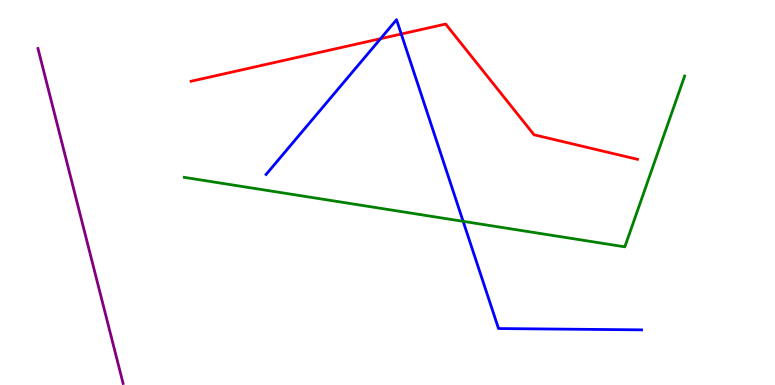[{'lines': ['blue', 'red'], 'intersections': [{'x': 4.91, 'y': 9.0}, {'x': 5.18, 'y': 9.12}]}, {'lines': ['green', 'red'], 'intersections': []}, {'lines': ['purple', 'red'], 'intersections': []}, {'lines': ['blue', 'green'], 'intersections': [{'x': 5.98, 'y': 4.25}]}, {'lines': ['blue', 'purple'], 'intersections': []}, {'lines': ['green', 'purple'], 'intersections': []}]